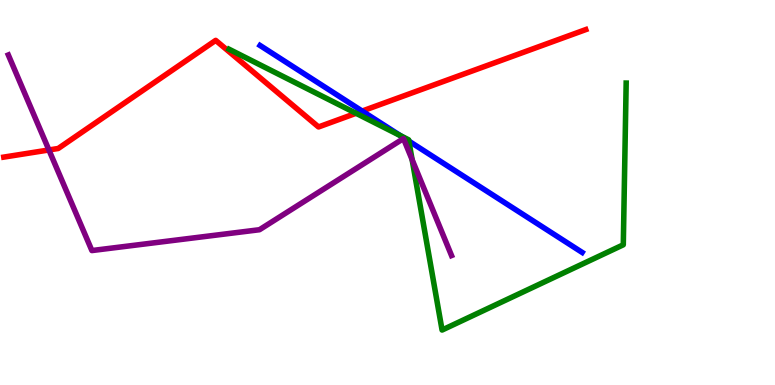[{'lines': ['blue', 'red'], 'intersections': [{'x': 4.67, 'y': 7.12}]}, {'lines': ['green', 'red'], 'intersections': [{'x': 4.59, 'y': 7.06}]}, {'lines': ['purple', 'red'], 'intersections': [{'x': 0.631, 'y': 6.1}]}, {'lines': ['blue', 'green'], 'intersections': [{'x': 5.17, 'y': 6.47}, {'x': 5.28, 'y': 6.34}]}, {'lines': ['blue', 'purple'], 'intersections': []}, {'lines': ['green', 'purple'], 'intersections': [{'x': 5.32, 'y': 5.85}]}]